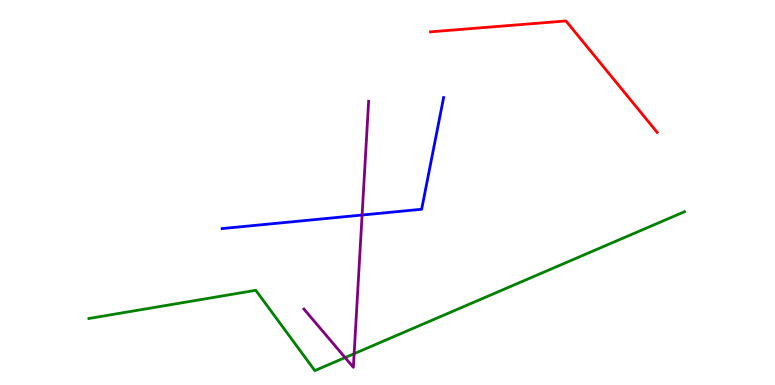[{'lines': ['blue', 'red'], 'intersections': []}, {'lines': ['green', 'red'], 'intersections': []}, {'lines': ['purple', 'red'], 'intersections': []}, {'lines': ['blue', 'green'], 'intersections': []}, {'lines': ['blue', 'purple'], 'intersections': [{'x': 4.67, 'y': 4.41}]}, {'lines': ['green', 'purple'], 'intersections': [{'x': 4.45, 'y': 0.712}, {'x': 4.57, 'y': 0.813}]}]